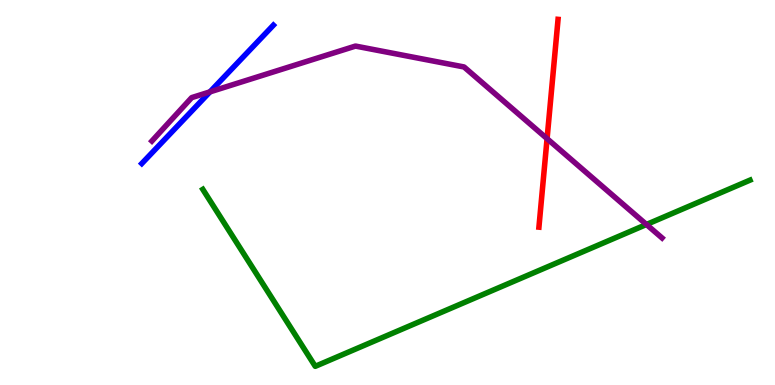[{'lines': ['blue', 'red'], 'intersections': []}, {'lines': ['green', 'red'], 'intersections': []}, {'lines': ['purple', 'red'], 'intersections': [{'x': 7.06, 'y': 6.4}]}, {'lines': ['blue', 'green'], 'intersections': []}, {'lines': ['blue', 'purple'], 'intersections': [{'x': 2.71, 'y': 7.61}]}, {'lines': ['green', 'purple'], 'intersections': [{'x': 8.34, 'y': 4.17}]}]